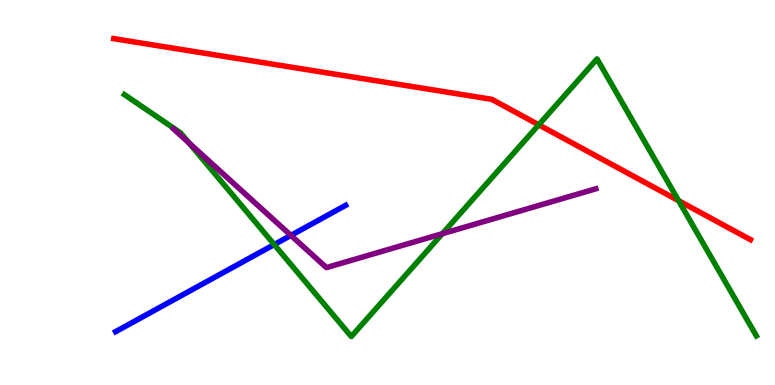[{'lines': ['blue', 'red'], 'intersections': []}, {'lines': ['green', 'red'], 'intersections': [{'x': 6.95, 'y': 6.76}, {'x': 8.76, 'y': 4.79}]}, {'lines': ['purple', 'red'], 'intersections': []}, {'lines': ['blue', 'green'], 'intersections': [{'x': 3.54, 'y': 3.65}]}, {'lines': ['blue', 'purple'], 'intersections': [{'x': 3.75, 'y': 3.89}]}, {'lines': ['green', 'purple'], 'intersections': [{'x': 2.44, 'y': 6.28}, {'x': 5.71, 'y': 3.93}]}]